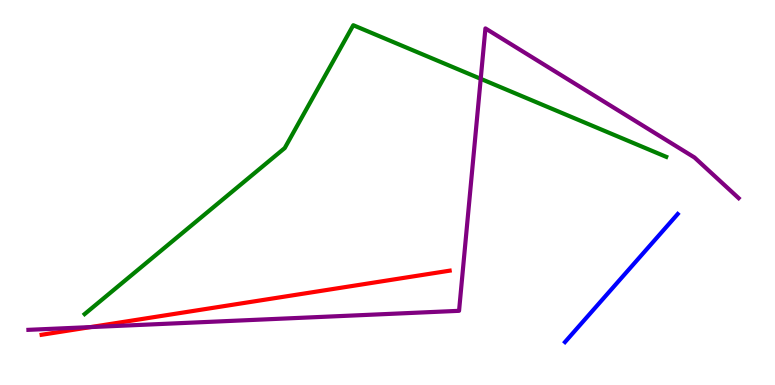[{'lines': ['blue', 'red'], 'intersections': []}, {'lines': ['green', 'red'], 'intersections': []}, {'lines': ['purple', 'red'], 'intersections': [{'x': 1.17, 'y': 1.5}]}, {'lines': ['blue', 'green'], 'intersections': []}, {'lines': ['blue', 'purple'], 'intersections': []}, {'lines': ['green', 'purple'], 'intersections': [{'x': 6.2, 'y': 7.95}]}]